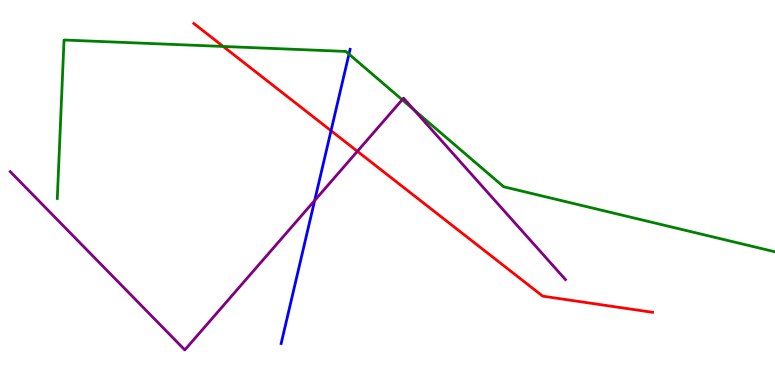[{'lines': ['blue', 'red'], 'intersections': [{'x': 4.27, 'y': 6.6}]}, {'lines': ['green', 'red'], 'intersections': [{'x': 2.88, 'y': 8.79}]}, {'lines': ['purple', 'red'], 'intersections': [{'x': 4.61, 'y': 6.07}]}, {'lines': ['blue', 'green'], 'intersections': [{'x': 4.5, 'y': 8.59}]}, {'lines': ['blue', 'purple'], 'intersections': [{'x': 4.06, 'y': 4.79}]}, {'lines': ['green', 'purple'], 'intersections': [{'x': 5.19, 'y': 7.41}, {'x': 5.34, 'y': 7.15}]}]